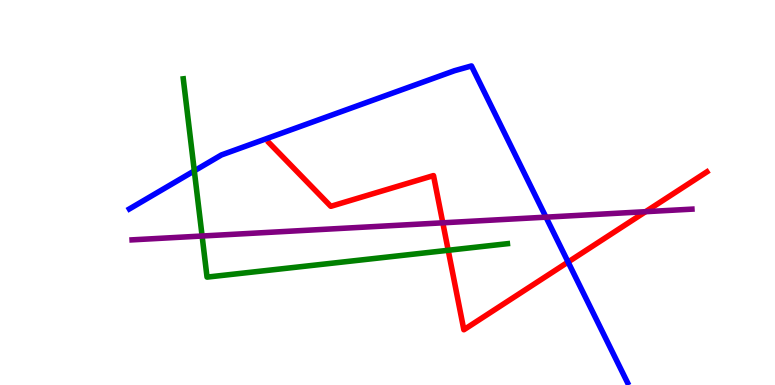[{'lines': ['blue', 'red'], 'intersections': [{'x': 7.33, 'y': 3.19}]}, {'lines': ['green', 'red'], 'intersections': [{'x': 5.78, 'y': 3.5}]}, {'lines': ['purple', 'red'], 'intersections': [{'x': 5.71, 'y': 4.21}, {'x': 8.33, 'y': 4.5}]}, {'lines': ['blue', 'green'], 'intersections': [{'x': 2.51, 'y': 5.56}]}, {'lines': ['blue', 'purple'], 'intersections': [{'x': 7.04, 'y': 4.36}]}, {'lines': ['green', 'purple'], 'intersections': [{'x': 2.61, 'y': 3.87}]}]